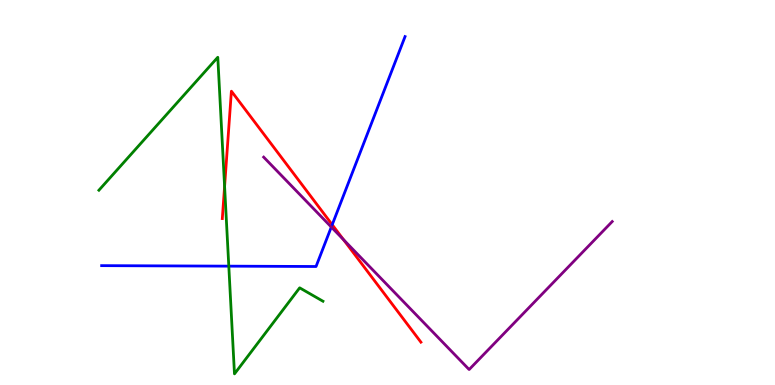[{'lines': ['blue', 'red'], 'intersections': [{'x': 4.29, 'y': 4.16}]}, {'lines': ['green', 'red'], 'intersections': [{'x': 2.9, 'y': 5.16}]}, {'lines': ['purple', 'red'], 'intersections': [{'x': 4.43, 'y': 3.77}]}, {'lines': ['blue', 'green'], 'intersections': [{'x': 2.95, 'y': 3.09}]}, {'lines': ['blue', 'purple'], 'intersections': [{'x': 4.27, 'y': 4.1}]}, {'lines': ['green', 'purple'], 'intersections': []}]